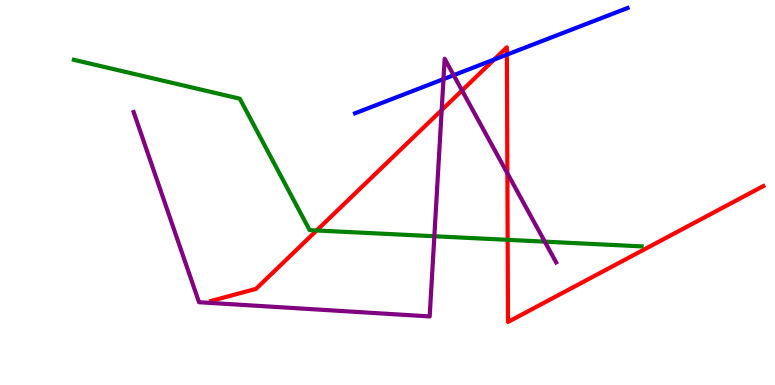[{'lines': ['blue', 'red'], 'intersections': [{'x': 6.38, 'y': 8.45}, {'x': 6.54, 'y': 8.58}]}, {'lines': ['green', 'red'], 'intersections': [{'x': 4.09, 'y': 4.01}, {'x': 6.55, 'y': 3.77}]}, {'lines': ['purple', 'red'], 'intersections': [{'x': 5.7, 'y': 7.14}, {'x': 5.96, 'y': 7.65}, {'x': 6.55, 'y': 5.5}]}, {'lines': ['blue', 'green'], 'intersections': []}, {'lines': ['blue', 'purple'], 'intersections': [{'x': 5.72, 'y': 7.94}, {'x': 5.85, 'y': 8.05}]}, {'lines': ['green', 'purple'], 'intersections': [{'x': 5.6, 'y': 3.86}, {'x': 7.03, 'y': 3.72}]}]